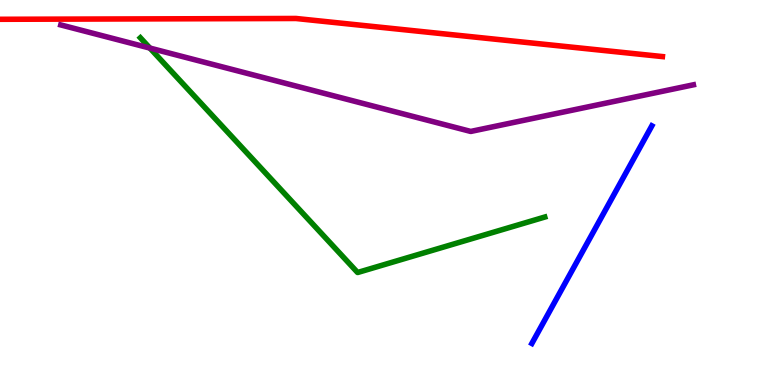[{'lines': ['blue', 'red'], 'intersections': []}, {'lines': ['green', 'red'], 'intersections': []}, {'lines': ['purple', 'red'], 'intersections': []}, {'lines': ['blue', 'green'], 'intersections': []}, {'lines': ['blue', 'purple'], 'intersections': []}, {'lines': ['green', 'purple'], 'intersections': [{'x': 1.93, 'y': 8.75}]}]